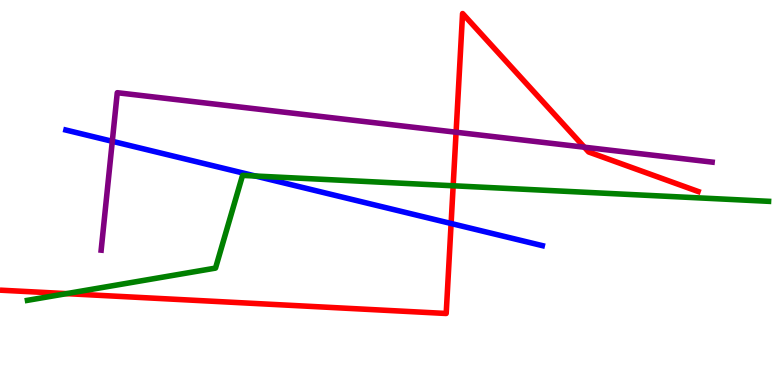[{'lines': ['blue', 'red'], 'intersections': [{'x': 5.82, 'y': 4.2}]}, {'lines': ['green', 'red'], 'intersections': [{'x': 0.859, 'y': 2.37}, {'x': 5.85, 'y': 5.17}]}, {'lines': ['purple', 'red'], 'intersections': [{'x': 5.88, 'y': 6.57}, {'x': 7.54, 'y': 6.18}]}, {'lines': ['blue', 'green'], 'intersections': [{'x': 3.3, 'y': 5.43}]}, {'lines': ['blue', 'purple'], 'intersections': [{'x': 1.45, 'y': 6.33}]}, {'lines': ['green', 'purple'], 'intersections': []}]